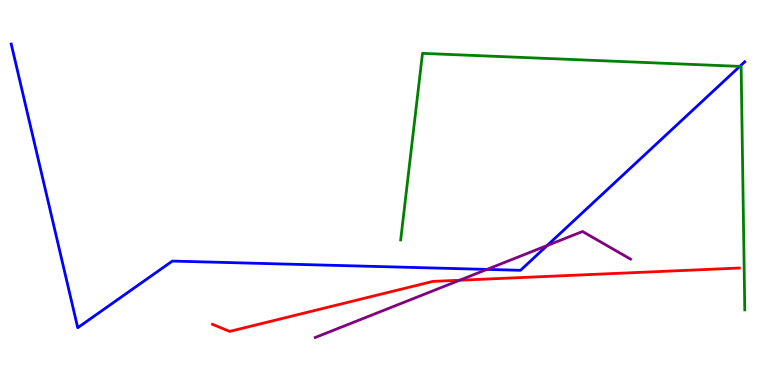[{'lines': ['blue', 'red'], 'intersections': []}, {'lines': ['green', 'red'], 'intersections': []}, {'lines': ['purple', 'red'], 'intersections': [{'x': 5.93, 'y': 2.72}]}, {'lines': ['blue', 'green'], 'intersections': [{'x': 9.55, 'y': 8.28}]}, {'lines': ['blue', 'purple'], 'intersections': [{'x': 6.28, 'y': 3.0}, {'x': 7.06, 'y': 3.62}]}, {'lines': ['green', 'purple'], 'intersections': []}]